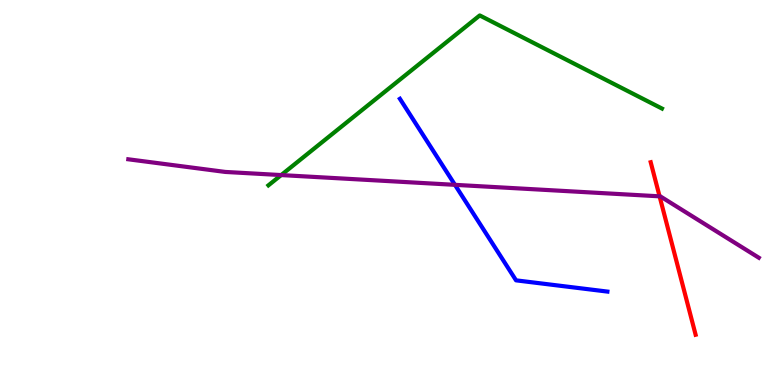[{'lines': ['blue', 'red'], 'intersections': []}, {'lines': ['green', 'red'], 'intersections': []}, {'lines': ['purple', 'red'], 'intersections': [{'x': 8.51, 'y': 4.9}]}, {'lines': ['blue', 'green'], 'intersections': []}, {'lines': ['blue', 'purple'], 'intersections': [{'x': 5.87, 'y': 5.2}]}, {'lines': ['green', 'purple'], 'intersections': [{'x': 3.63, 'y': 5.45}]}]